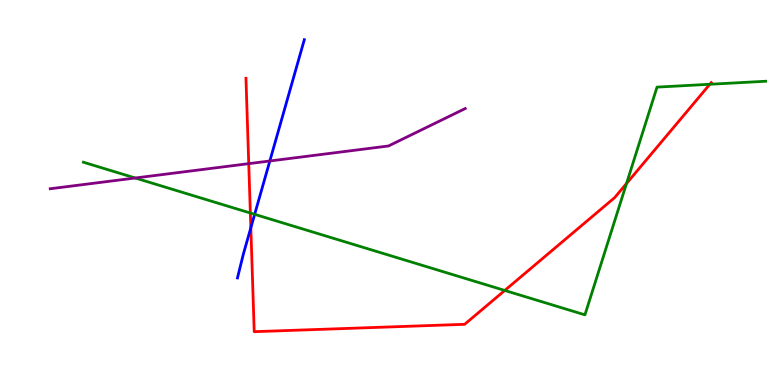[{'lines': ['blue', 'red'], 'intersections': [{'x': 3.24, 'y': 4.08}]}, {'lines': ['green', 'red'], 'intersections': [{'x': 3.23, 'y': 4.47}, {'x': 6.51, 'y': 2.46}, {'x': 8.08, 'y': 5.23}, {'x': 9.16, 'y': 7.81}]}, {'lines': ['purple', 'red'], 'intersections': [{'x': 3.21, 'y': 5.75}]}, {'lines': ['blue', 'green'], 'intersections': [{'x': 3.29, 'y': 4.43}]}, {'lines': ['blue', 'purple'], 'intersections': [{'x': 3.48, 'y': 5.82}]}, {'lines': ['green', 'purple'], 'intersections': [{'x': 1.75, 'y': 5.38}]}]